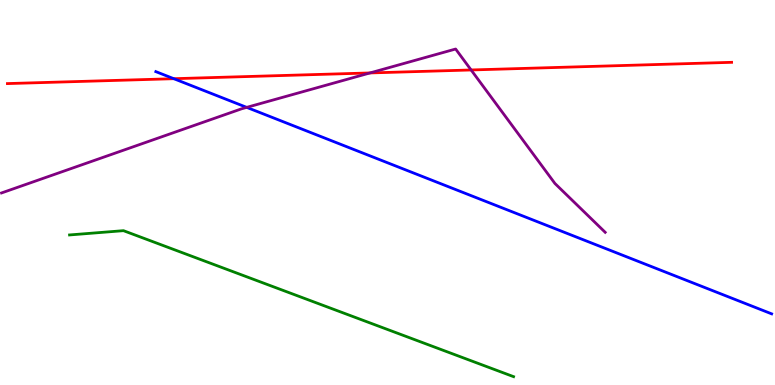[{'lines': ['blue', 'red'], 'intersections': [{'x': 2.24, 'y': 7.96}]}, {'lines': ['green', 'red'], 'intersections': []}, {'lines': ['purple', 'red'], 'intersections': [{'x': 4.77, 'y': 8.11}, {'x': 6.08, 'y': 8.18}]}, {'lines': ['blue', 'green'], 'intersections': []}, {'lines': ['blue', 'purple'], 'intersections': [{'x': 3.18, 'y': 7.21}]}, {'lines': ['green', 'purple'], 'intersections': []}]